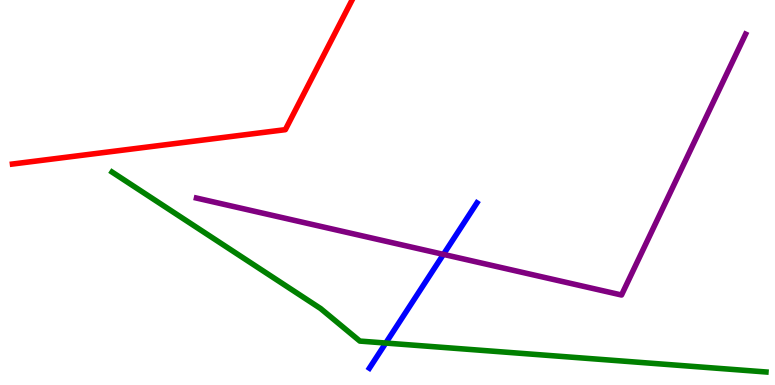[{'lines': ['blue', 'red'], 'intersections': []}, {'lines': ['green', 'red'], 'intersections': []}, {'lines': ['purple', 'red'], 'intersections': []}, {'lines': ['blue', 'green'], 'intersections': [{'x': 4.98, 'y': 1.09}]}, {'lines': ['blue', 'purple'], 'intersections': [{'x': 5.72, 'y': 3.39}]}, {'lines': ['green', 'purple'], 'intersections': []}]